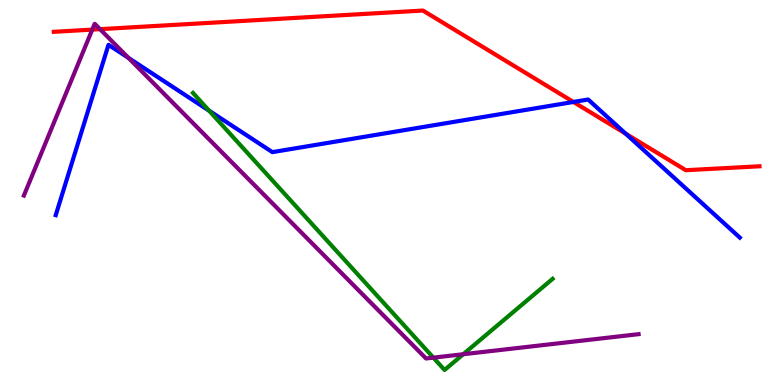[{'lines': ['blue', 'red'], 'intersections': [{'x': 7.4, 'y': 7.35}, {'x': 8.07, 'y': 6.53}]}, {'lines': ['green', 'red'], 'intersections': []}, {'lines': ['purple', 'red'], 'intersections': [{'x': 1.19, 'y': 9.23}, {'x': 1.29, 'y': 9.24}]}, {'lines': ['blue', 'green'], 'intersections': [{'x': 2.7, 'y': 7.12}]}, {'lines': ['blue', 'purple'], 'intersections': [{'x': 1.66, 'y': 8.5}]}, {'lines': ['green', 'purple'], 'intersections': [{'x': 5.59, 'y': 0.711}, {'x': 5.98, 'y': 0.799}]}]